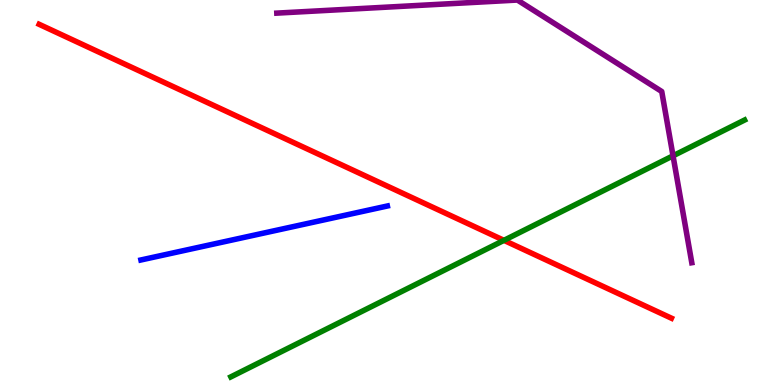[{'lines': ['blue', 'red'], 'intersections': []}, {'lines': ['green', 'red'], 'intersections': [{'x': 6.5, 'y': 3.76}]}, {'lines': ['purple', 'red'], 'intersections': []}, {'lines': ['blue', 'green'], 'intersections': []}, {'lines': ['blue', 'purple'], 'intersections': []}, {'lines': ['green', 'purple'], 'intersections': [{'x': 8.68, 'y': 5.95}]}]